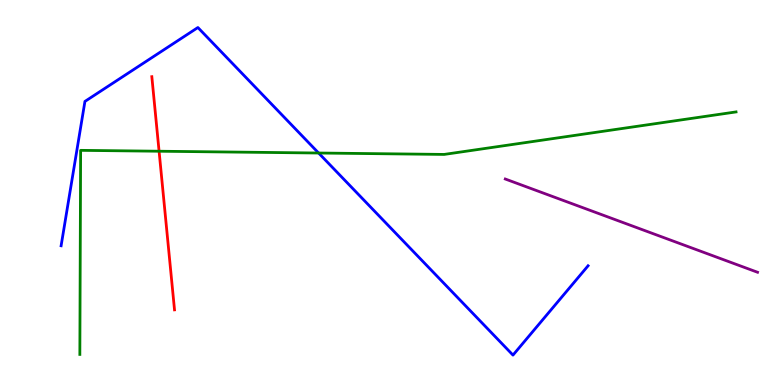[{'lines': ['blue', 'red'], 'intersections': []}, {'lines': ['green', 'red'], 'intersections': [{'x': 2.05, 'y': 6.07}]}, {'lines': ['purple', 'red'], 'intersections': []}, {'lines': ['blue', 'green'], 'intersections': [{'x': 4.11, 'y': 6.03}]}, {'lines': ['blue', 'purple'], 'intersections': []}, {'lines': ['green', 'purple'], 'intersections': []}]